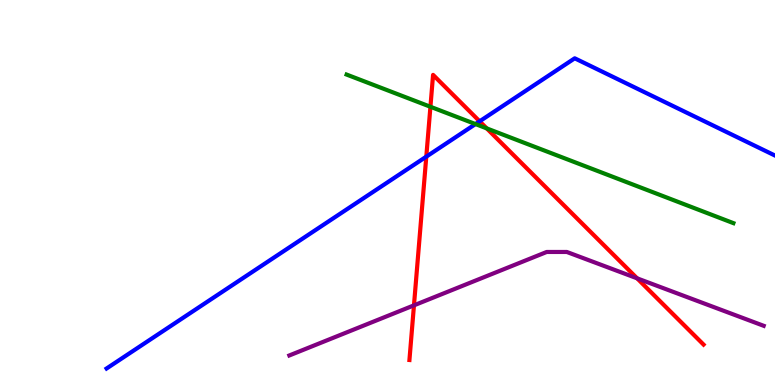[{'lines': ['blue', 'red'], 'intersections': [{'x': 5.5, 'y': 5.93}, {'x': 6.19, 'y': 6.85}]}, {'lines': ['green', 'red'], 'intersections': [{'x': 5.55, 'y': 7.23}, {'x': 6.28, 'y': 6.67}]}, {'lines': ['purple', 'red'], 'intersections': [{'x': 5.34, 'y': 2.07}, {'x': 8.22, 'y': 2.77}]}, {'lines': ['blue', 'green'], 'intersections': [{'x': 6.14, 'y': 6.78}]}, {'lines': ['blue', 'purple'], 'intersections': []}, {'lines': ['green', 'purple'], 'intersections': []}]